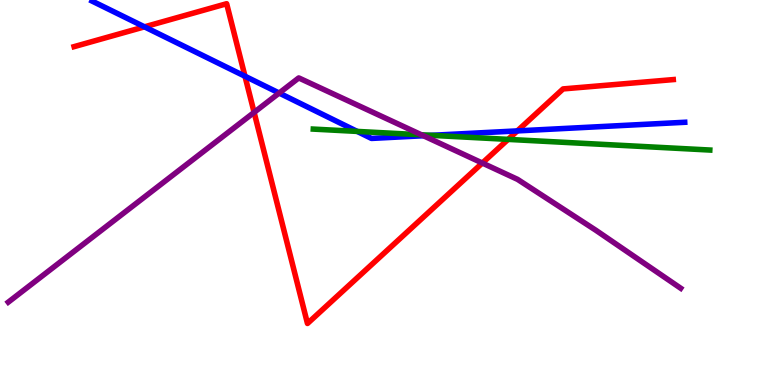[{'lines': ['blue', 'red'], 'intersections': [{'x': 1.86, 'y': 9.3}, {'x': 3.16, 'y': 8.02}, {'x': 6.68, 'y': 6.6}]}, {'lines': ['green', 'red'], 'intersections': [{'x': 6.56, 'y': 6.38}]}, {'lines': ['purple', 'red'], 'intersections': [{'x': 3.28, 'y': 7.08}, {'x': 6.22, 'y': 5.77}]}, {'lines': ['blue', 'green'], 'intersections': [{'x': 4.61, 'y': 6.59}, {'x': 5.57, 'y': 6.48}]}, {'lines': ['blue', 'purple'], 'intersections': [{'x': 3.6, 'y': 7.58}, {'x': 5.46, 'y': 6.47}]}, {'lines': ['green', 'purple'], 'intersections': [{'x': 5.44, 'y': 6.5}]}]